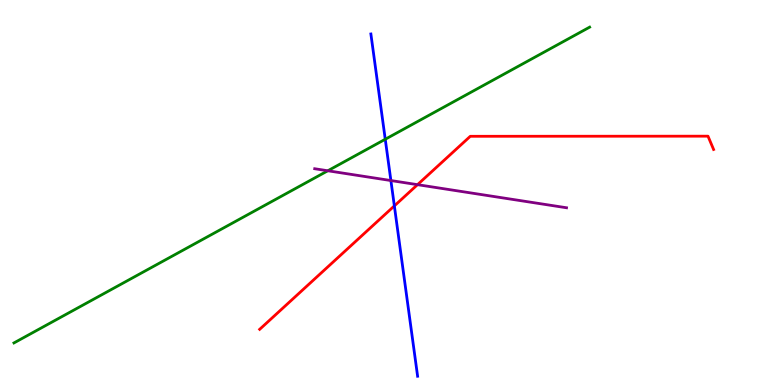[{'lines': ['blue', 'red'], 'intersections': [{'x': 5.09, 'y': 4.65}]}, {'lines': ['green', 'red'], 'intersections': []}, {'lines': ['purple', 'red'], 'intersections': [{'x': 5.39, 'y': 5.2}]}, {'lines': ['blue', 'green'], 'intersections': [{'x': 4.97, 'y': 6.38}]}, {'lines': ['blue', 'purple'], 'intersections': [{'x': 5.04, 'y': 5.31}]}, {'lines': ['green', 'purple'], 'intersections': [{'x': 4.23, 'y': 5.56}]}]